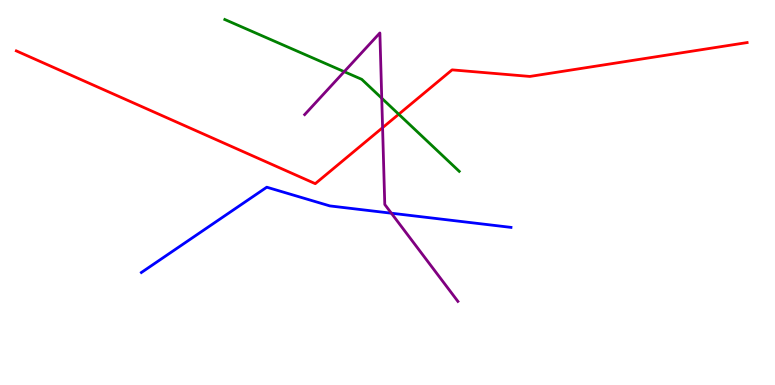[{'lines': ['blue', 'red'], 'intersections': []}, {'lines': ['green', 'red'], 'intersections': [{'x': 5.14, 'y': 7.03}]}, {'lines': ['purple', 'red'], 'intersections': [{'x': 4.94, 'y': 6.68}]}, {'lines': ['blue', 'green'], 'intersections': []}, {'lines': ['blue', 'purple'], 'intersections': [{'x': 5.05, 'y': 4.46}]}, {'lines': ['green', 'purple'], 'intersections': [{'x': 4.44, 'y': 8.14}, {'x': 4.93, 'y': 7.45}]}]